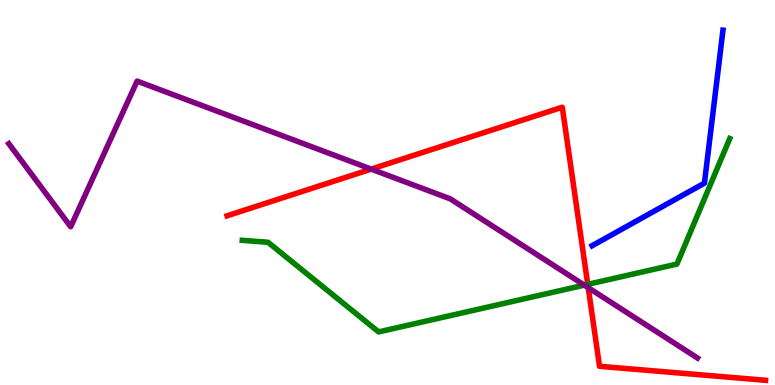[{'lines': ['blue', 'red'], 'intersections': []}, {'lines': ['green', 'red'], 'intersections': [{'x': 7.58, 'y': 2.61}]}, {'lines': ['purple', 'red'], 'intersections': [{'x': 4.79, 'y': 5.61}, {'x': 7.59, 'y': 2.53}]}, {'lines': ['blue', 'green'], 'intersections': []}, {'lines': ['blue', 'purple'], 'intersections': []}, {'lines': ['green', 'purple'], 'intersections': [{'x': 7.54, 'y': 2.59}]}]